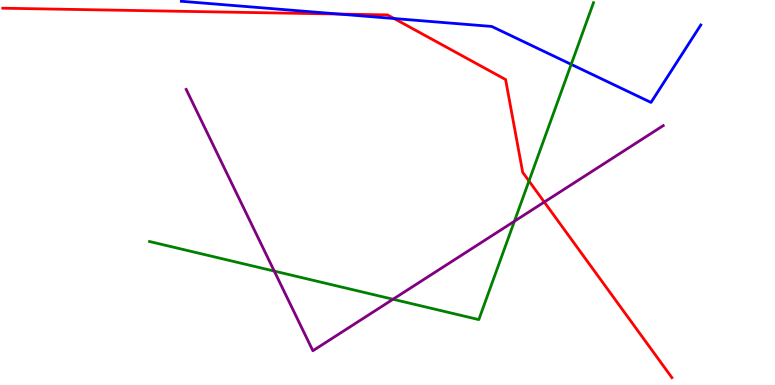[{'lines': ['blue', 'red'], 'intersections': [{'x': 4.37, 'y': 9.64}, {'x': 5.09, 'y': 9.52}]}, {'lines': ['green', 'red'], 'intersections': [{'x': 6.83, 'y': 5.3}]}, {'lines': ['purple', 'red'], 'intersections': [{'x': 7.02, 'y': 4.75}]}, {'lines': ['blue', 'green'], 'intersections': [{'x': 7.37, 'y': 8.33}]}, {'lines': ['blue', 'purple'], 'intersections': []}, {'lines': ['green', 'purple'], 'intersections': [{'x': 3.54, 'y': 2.96}, {'x': 5.07, 'y': 2.23}, {'x': 6.64, 'y': 4.25}]}]